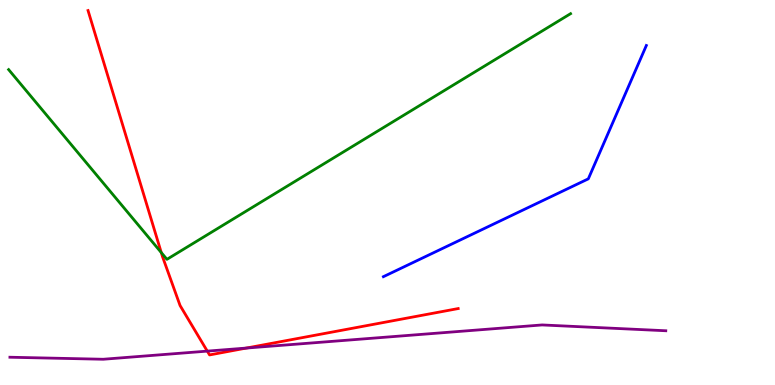[{'lines': ['blue', 'red'], 'intersections': []}, {'lines': ['green', 'red'], 'intersections': [{'x': 2.08, 'y': 3.44}]}, {'lines': ['purple', 'red'], 'intersections': [{'x': 2.67, 'y': 0.88}, {'x': 3.18, 'y': 0.959}]}, {'lines': ['blue', 'green'], 'intersections': []}, {'lines': ['blue', 'purple'], 'intersections': []}, {'lines': ['green', 'purple'], 'intersections': []}]